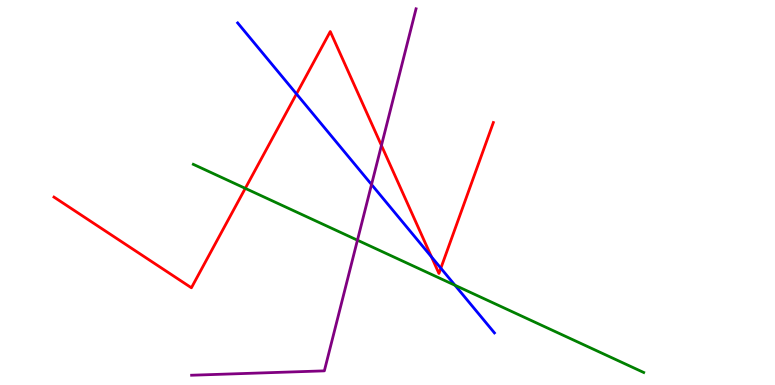[{'lines': ['blue', 'red'], 'intersections': [{'x': 3.83, 'y': 7.56}, {'x': 5.57, 'y': 3.33}, {'x': 5.69, 'y': 3.03}]}, {'lines': ['green', 'red'], 'intersections': [{'x': 3.16, 'y': 5.11}]}, {'lines': ['purple', 'red'], 'intersections': [{'x': 4.92, 'y': 6.22}]}, {'lines': ['blue', 'green'], 'intersections': [{'x': 5.87, 'y': 2.59}]}, {'lines': ['blue', 'purple'], 'intersections': [{'x': 4.79, 'y': 5.21}]}, {'lines': ['green', 'purple'], 'intersections': [{'x': 4.61, 'y': 3.76}]}]